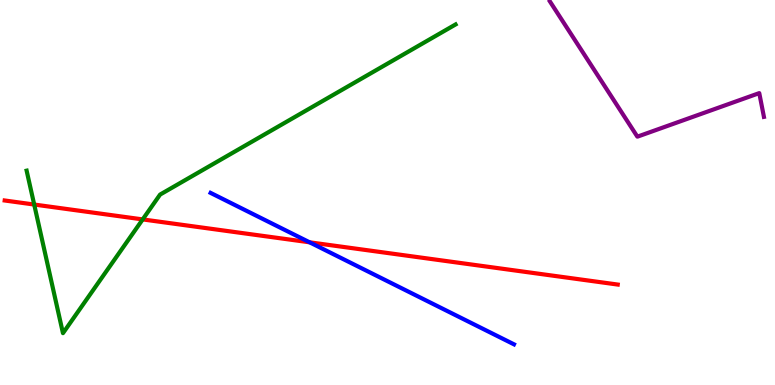[{'lines': ['blue', 'red'], 'intersections': [{'x': 3.99, 'y': 3.71}]}, {'lines': ['green', 'red'], 'intersections': [{'x': 0.441, 'y': 4.69}, {'x': 1.84, 'y': 4.3}]}, {'lines': ['purple', 'red'], 'intersections': []}, {'lines': ['blue', 'green'], 'intersections': []}, {'lines': ['blue', 'purple'], 'intersections': []}, {'lines': ['green', 'purple'], 'intersections': []}]